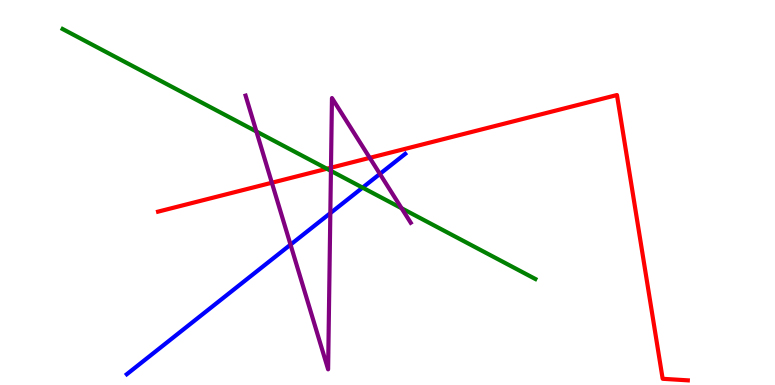[{'lines': ['blue', 'red'], 'intersections': []}, {'lines': ['green', 'red'], 'intersections': [{'x': 4.22, 'y': 5.62}]}, {'lines': ['purple', 'red'], 'intersections': [{'x': 3.51, 'y': 5.25}, {'x': 4.27, 'y': 5.64}, {'x': 4.77, 'y': 5.9}]}, {'lines': ['blue', 'green'], 'intersections': [{'x': 4.68, 'y': 5.13}]}, {'lines': ['blue', 'purple'], 'intersections': [{'x': 3.75, 'y': 3.65}, {'x': 4.26, 'y': 4.46}, {'x': 4.9, 'y': 5.48}]}, {'lines': ['green', 'purple'], 'intersections': [{'x': 3.31, 'y': 6.58}, {'x': 4.27, 'y': 5.56}, {'x': 5.18, 'y': 4.59}]}]